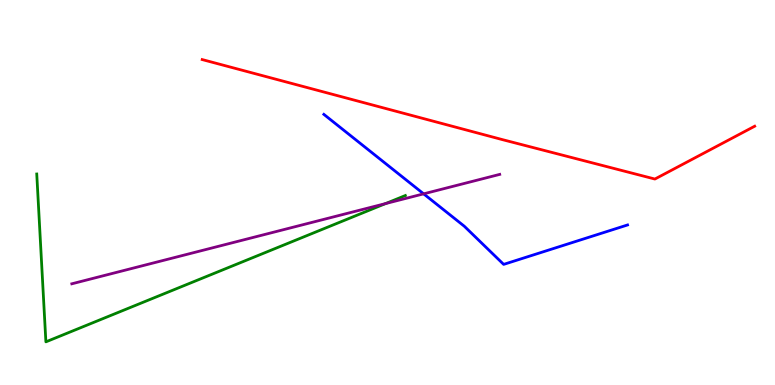[{'lines': ['blue', 'red'], 'intersections': []}, {'lines': ['green', 'red'], 'intersections': []}, {'lines': ['purple', 'red'], 'intersections': []}, {'lines': ['blue', 'green'], 'intersections': []}, {'lines': ['blue', 'purple'], 'intersections': [{'x': 5.47, 'y': 4.97}]}, {'lines': ['green', 'purple'], 'intersections': [{'x': 4.98, 'y': 4.71}]}]